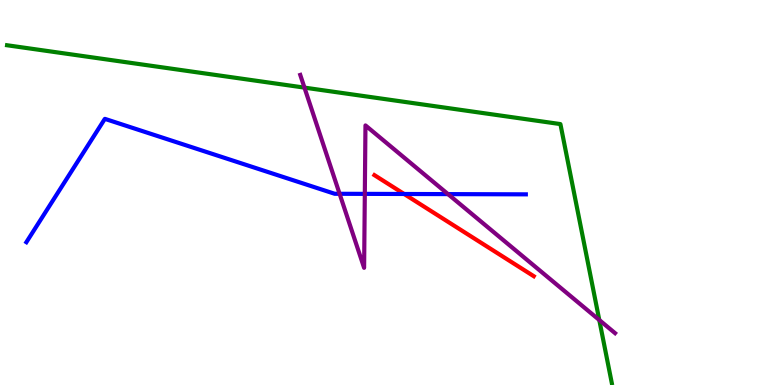[{'lines': ['blue', 'red'], 'intersections': [{'x': 5.21, 'y': 4.96}]}, {'lines': ['green', 'red'], 'intersections': []}, {'lines': ['purple', 'red'], 'intersections': []}, {'lines': ['blue', 'green'], 'intersections': []}, {'lines': ['blue', 'purple'], 'intersections': [{'x': 4.38, 'y': 4.97}, {'x': 4.71, 'y': 4.96}, {'x': 5.78, 'y': 4.96}]}, {'lines': ['green', 'purple'], 'intersections': [{'x': 3.93, 'y': 7.72}, {'x': 7.73, 'y': 1.69}]}]